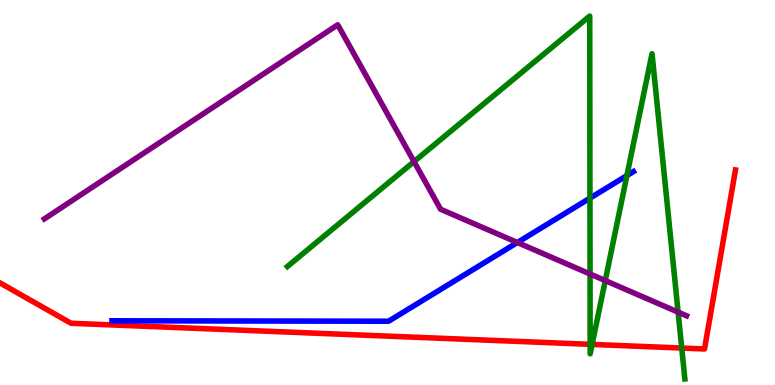[{'lines': ['blue', 'red'], 'intersections': []}, {'lines': ['green', 'red'], 'intersections': [{'x': 7.61, 'y': 1.06}, {'x': 7.64, 'y': 1.05}, {'x': 8.8, 'y': 0.96}]}, {'lines': ['purple', 'red'], 'intersections': []}, {'lines': ['blue', 'green'], 'intersections': [{'x': 7.61, 'y': 4.85}, {'x': 8.09, 'y': 5.44}]}, {'lines': ['blue', 'purple'], 'intersections': [{'x': 6.68, 'y': 3.7}]}, {'lines': ['green', 'purple'], 'intersections': [{'x': 5.34, 'y': 5.8}, {'x': 7.61, 'y': 2.88}, {'x': 7.81, 'y': 2.71}, {'x': 8.75, 'y': 1.89}]}]